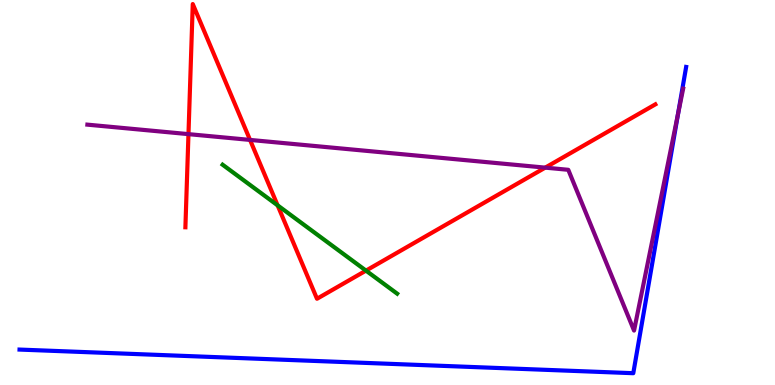[{'lines': ['blue', 'red'], 'intersections': []}, {'lines': ['green', 'red'], 'intersections': [{'x': 3.58, 'y': 4.67}, {'x': 4.72, 'y': 2.97}]}, {'lines': ['purple', 'red'], 'intersections': [{'x': 2.43, 'y': 6.52}, {'x': 3.23, 'y': 6.37}, {'x': 7.04, 'y': 5.65}]}, {'lines': ['blue', 'green'], 'intersections': []}, {'lines': ['blue', 'purple'], 'intersections': [{'x': 8.75, 'y': 7.04}]}, {'lines': ['green', 'purple'], 'intersections': []}]